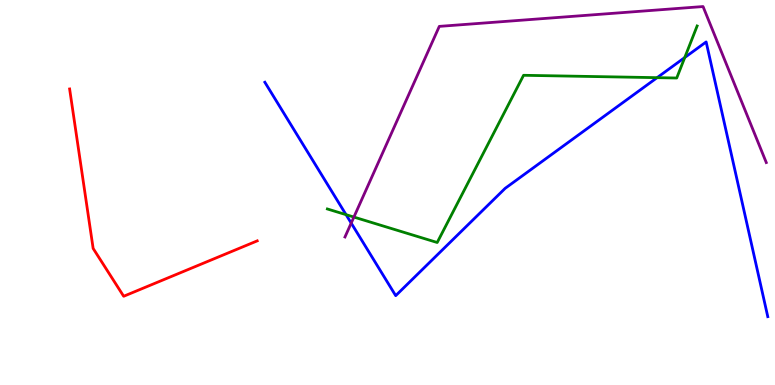[{'lines': ['blue', 'red'], 'intersections': []}, {'lines': ['green', 'red'], 'intersections': []}, {'lines': ['purple', 'red'], 'intersections': []}, {'lines': ['blue', 'green'], 'intersections': [{'x': 4.47, 'y': 4.42}, {'x': 8.48, 'y': 7.98}, {'x': 8.84, 'y': 8.51}]}, {'lines': ['blue', 'purple'], 'intersections': [{'x': 4.53, 'y': 4.21}]}, {'lines': ['green', 'purple'], 'intersections': [{'x': 4.57, 'y': 4.36}]}]